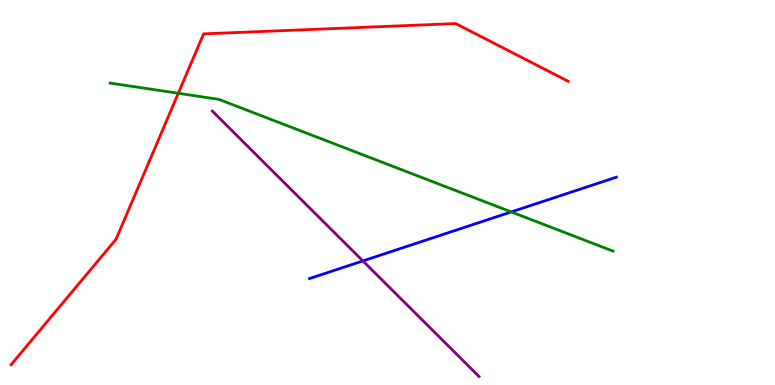[{'lines': ['blue', 'red'], 'intersections': []}, {'lines': ['green', 'red'], 'intersections': [{'x': 2.3, 'y': 7.58}]}, {'lines': ['purple', 'red'], 'intersections': []}, {'lines': ['blue', 'green'], 'intersections': [{'x': 6.6, 'y': 4.5}]}, {'lines': ['blue', 'purple'], 'intersections': [{'x': 4.68, 'y': 3.22}]}, {'lines': ['green', 'purple'], 'intersections': []}]